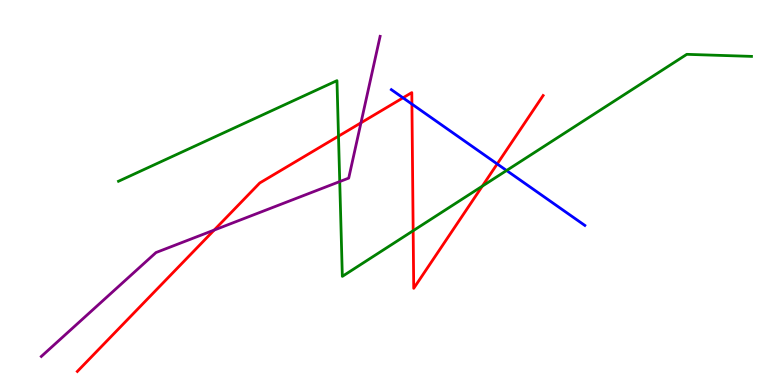[{'lines': ['blue', 'red'], 'intersections': [{'x': 5.2, 'y': 7.46}, {'x': 5.32, 'y': 7.3}, {'x': 6.42, 'y': 5.74}]}, {'lines': ['green', 'red'], 'intersections': [{'x': 4.37, 'y': 6.46}, {'x': 5.33, 'y': 4.01}, {'x': 6.22, 'y': 5.17}]}, {'lines': ['purple', 'red'], 'intersections': [{'x': 2.76, 'y': 4.02}, {'x': 4.66, 'y': 6.81}]}, {'lines': ['blue', 'green'], 'intersections': [{'x': 6.54, 'y': 5.57}]}, {'lines': ['blue', 'purple'], 'intersections': []}, {'lines': ['green', 'purple'], 'intersections': [{'x': 4.38, 'y': 5.28}]}]